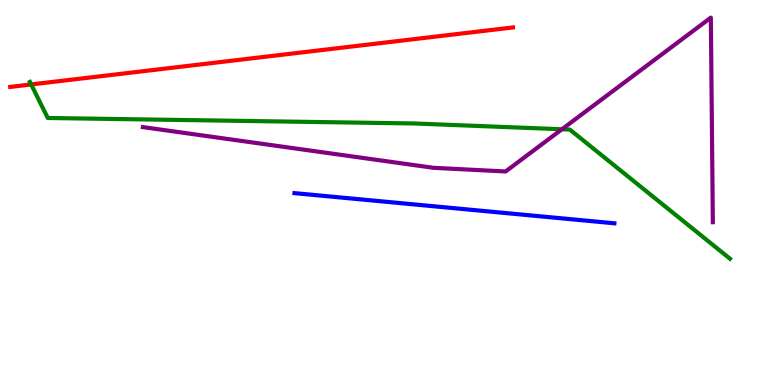[{'lines': ['blue', 'red'], 'intersections': []}, {'lines': ['green', 'red'], 'intersections': [{'x': 0.402, 'y': 7.81}]}, {'lines': ['purple', 'red'], 'intersections': []}, {'lines': ['blue', 'green'], 'intersections': []}, {'lines': ['blue', 'purple'], 'intersections': []}, {'lines': ['green', 'purple'], 'intersections': [{'x': 7.25, 'y': 6.64}]}]